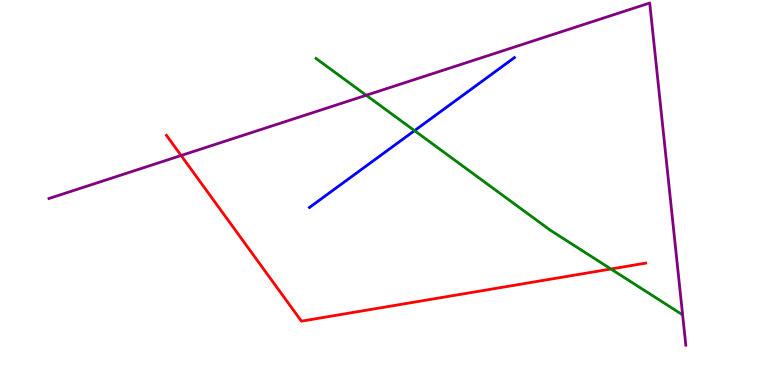[{'lines': ['blue', 'red'], 'intersections': []}, {'lines': ['green', 'red'], 'intersections': [{'x': 7.88, 'y': 3.01}]}, {'lines': ['purple', 'red'], 'intersections': [{'x': 2.34, 'y': 5.96}]}, {'lines': ['blue', 'green'], 'intersections': [{'x': 5.35, 'y': 6.61}]}, {'lines': ['blue', 'purple'], 'intersections': []}, {'lines': ['green', 'purple'], 'intersections': [{'x': 4.73, 'y': 7.53}]}]